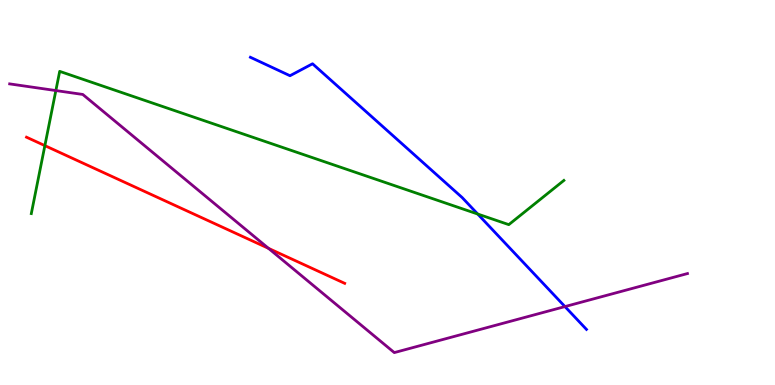[{'lines': ['blue', 'red'], 'intersections': []}, {'lines': ['green', 'red'], 'intersections': [{'x': 0.579, 'y': 6.22}]}, {'lines': ['purple', 'red'], 'intersections': [{'x': 3.46, 'y': 3.55}]}, {'lines': ['blue', 'green'], 'intersections': [{'x': 6.16, 'y': 4.44}]}, {'lines': ['blue', 'purple'], 'intersections': [{'x': 7.29, 'y': 2.04}]}, {'lines': ['green', 'purple'], 'intersections': [{'x': 0.721, 'y': 7.65}]}]